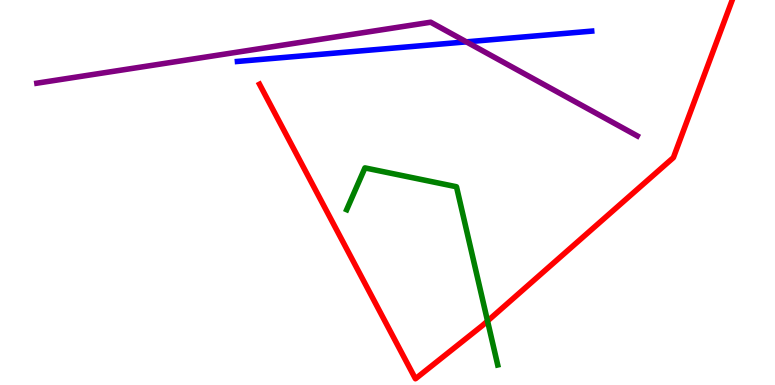[{'lines': ['blue', 'red'], 'intersections': []}, {'lines': ['green', 'red'], 'intersections': [{'x': 6.29, 'y': 1.66}]}, {'lines': ['purple', 'red'], 'intersections': []}, {'lines': ['blue', 'green'], 'intersections': []}, {'lines': ['blue', 'purple'], 'intersections': [{'x': 6.02, 'y': 8.91}]}, {'lines': ['green', 'purple'], 'intersections': []}]